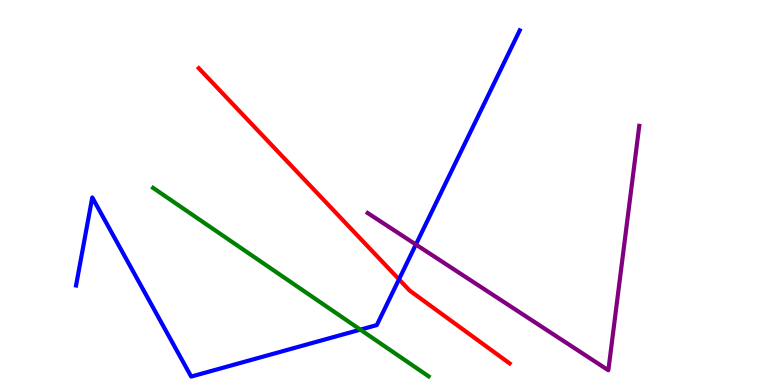[{'lines': ['blue', 'red'], 'intersections': [{'x': 5.15, 'y': 2.74}]}, {'lines': ['green', 'red'], 'intersections': []}, {'lines': ['purple', 'red'], 'intersections': []}, {'lines': ['blue', 'green'], 'intersections': [{'x': 4.65, 'y': 1.44}]}, {'lines': ['blue', 'purple'], 'intersections': [{'x': 5.37, 'y': 3.65}]}, {'lines': ['green', 'purple'], 'intersections': []}]